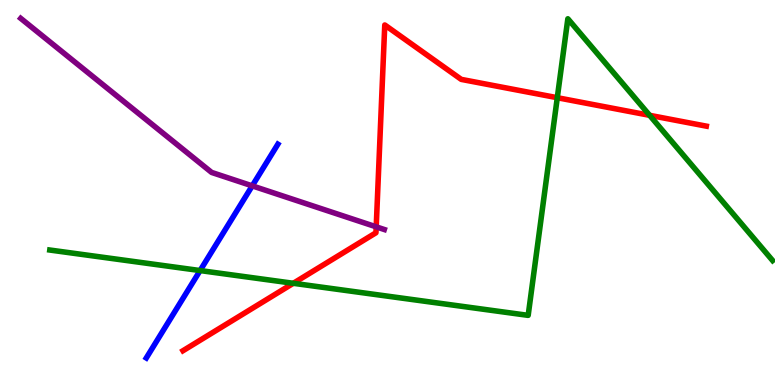[{'lines': ['blue', 'red'], 'intersections': []}, {'lines': ['green', 'red'], 'intersections': [{'x': 3.78, 'y': 2.64}, {'x': 7.19, 'y': 7.46}, {'x': 8.38, 'y': 7.0}]}, {'lines': ['purple', 'red'], 'intersections': [{'x': 4.85, 'y': 4.11}]}, {'lines': ['blue', 'green'], 'intersections': [{'x': 2.58, 'y': 2.97}]}, {'lines': ['blue', 'purple'], 'intersections': [{'x': 3.25, 'y': 5.17}]}, {'lines': ['green', 'purple'], 'intersections': []}]